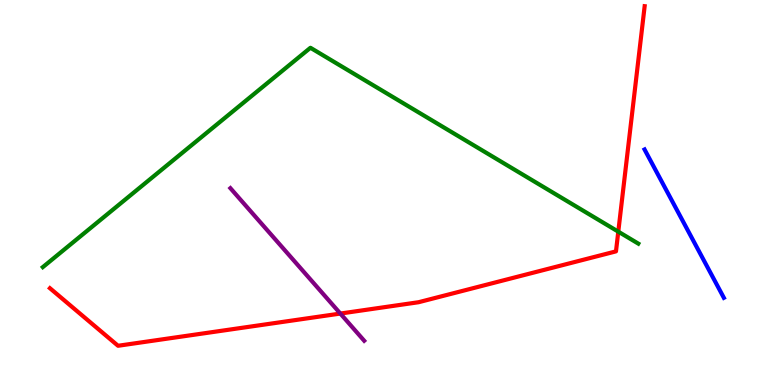[{'lines': ['blue', 'red'], 'intersections': []}, {'lines': ['green', 'red'], 'intersections': [{'x': 7.98, 'y': 3.98}]}, {'lines': ['purple', 'red'], 'intersections': [{'x': 4.39, 'y': 1.86}]}, {'lines': ['blue', 'green'], 'intersections': []}, {'lines': ['blue', 'purple'], 'intersections': []}, {'lines': ['green', 'purple'], 'intersections': []}]